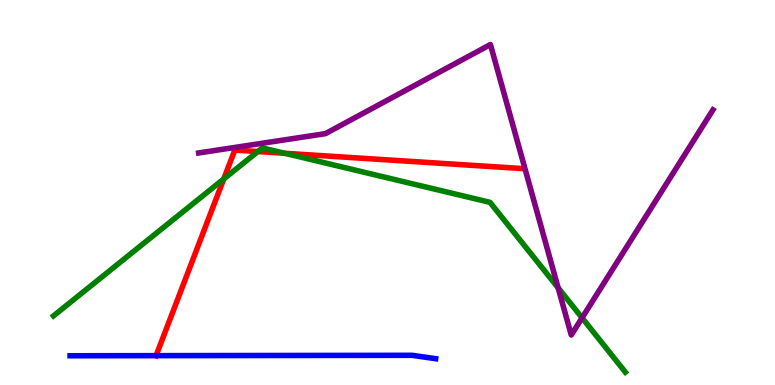[{'lines': ['blue', 'red'], 'intersections': [{'x': 2.01, 'y': 0.762}]}, {'lines': ['green', 'red'], 'intersections': [{'x': 2.89, 'y': 5.35}, {'x': 3.33, 'y': 6.06}, {'x': 3.67, 'y': 6.02}]}, {'lines': ['purple', 'red'], 'intersections': []}, {'lines': ['blue', 'green'], 'intersections': []}, {'lines': ['blue', 'purple'], 'intersections': []}, {'lines': ['green', 'purple'], 'intersections': [{'x': 7.2, 'y': 2.52}, {'x': 7.51, 'y': 1.74}]}]